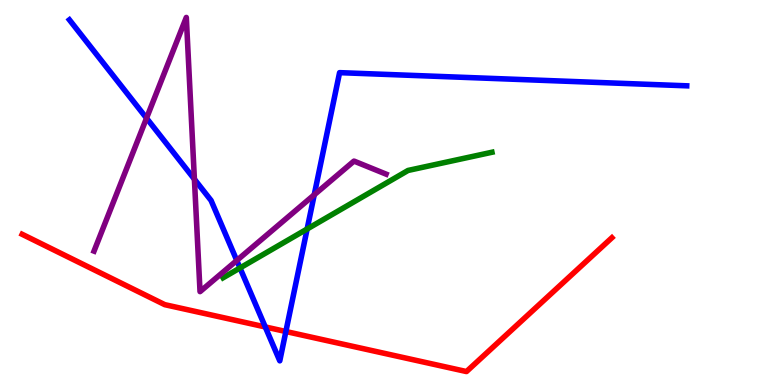[{'lines': ['blue', 'red'], 'intersections': [{'x': 3.42, 'y': 1.51}, {'x': 3.69, 'y': 1.39}]}, {'lines': ['green', 'red'], 'intersections': []}, {'lines': ['purple', 'red'], 'intersections': []}, {'lines': ['blue', 'green'], 'intersections': [{'x': 3.1, 'y': 3.04}, {'x': 3.96, 'y': 4.05}]}, {'lines': ['blue', 'purple'], 'intersections': [{'x': 1.89, 'y': 6.93}, {'x': 2.51, 'y': 5.35}, {'x': 3.06, 'y': 3.23}, {'x': 4.05, 'y': 4.94}]}, {'lines': ['green', 'purple'], 'intersections': []}]